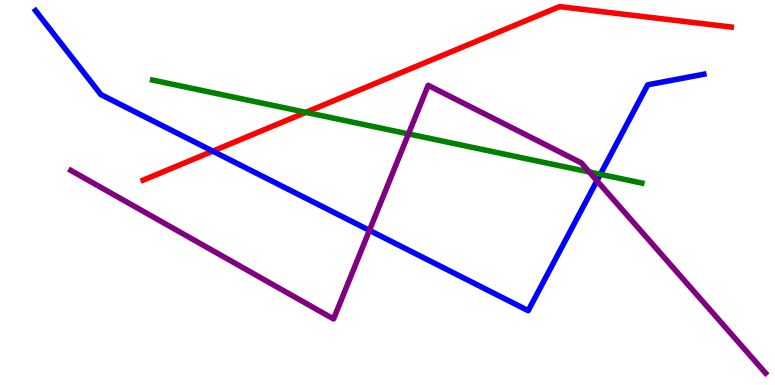[{'lines': ['blue', 'red'], 'intersections': [{'x': 2.75, 'y': 6.07}]}, {'lines': ['green', 'red'], 'intersections': [{'x': 3.95, 'y': 7.08}]}, {'lines': ['purple', 'red'], 'intersections': []}, {'lines': ['blue', 'green'], 'intersections': [{'x': 7.75, 'y': 5.47}]}, {'lines': ['blue', 'purple'], 'intersections': [{'x': 4.77, 'y': 4.02}, {'x': 7.7, 'y': 5.3}]}, {'lines': ['green', 'purple'], 'intersections': [{'x': 5.27, 'y': 6.52}, {'x': 7.6, 'y': 5.53}]}]